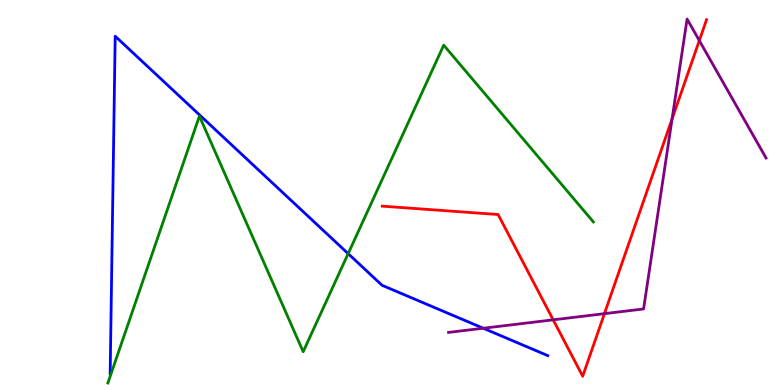[{'lines': ['blue', 'red'], 'intersections': []}, {'lines': ['green', 'red'], 'intersections': []}, {'lines': ['purple', 'red'], 'intersections': [{'x': 7.14, 'y': 1.69}, {'x': 7.8, 'y': 1.85}, {'x': 8.67, 'y': 6.91}, {'x': 9.02, 'y': 8.95}]}, {'lines': ['blue', 'green'], 'intersections': [{'x': 4.49, 'y': 3.41}]}, {'lines': ['blue', 'purple'], 'intersections': [{'x': 6.24, 'y': 1.47}]}, {'lines': ['green', 'purple'], 'intersections': []}]